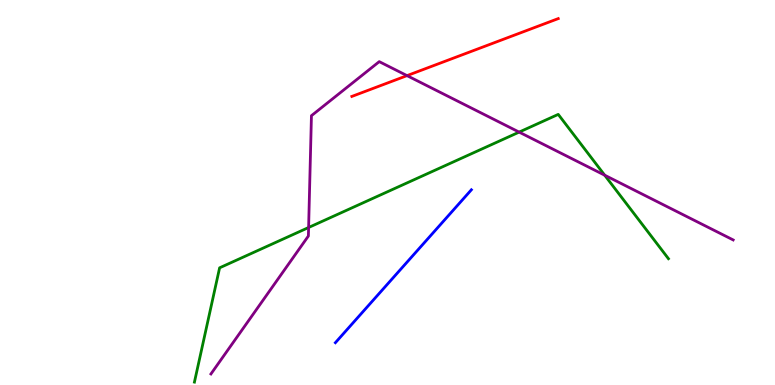[{'lines': ['blue', 'red'], 'intersections': []}, {'lines': ['green', 'red'], 'intersections': []}, {'lines': ['purple', 'red'], 'intersections': [{'x': 5.25, 'y': 8.04}]}, {'lines': ['blue', 'green'], 'intersections': []}, {'lines': ['blue', 'purple'], 'intersections': []}, {'lines': ['green', 'purple'], 'intersections': [{'x': 3.98, 'y': 4.09}, {'x': 6.7, 'y': 6.57}, {'x': 7.8, 'y': 5.45}]}]